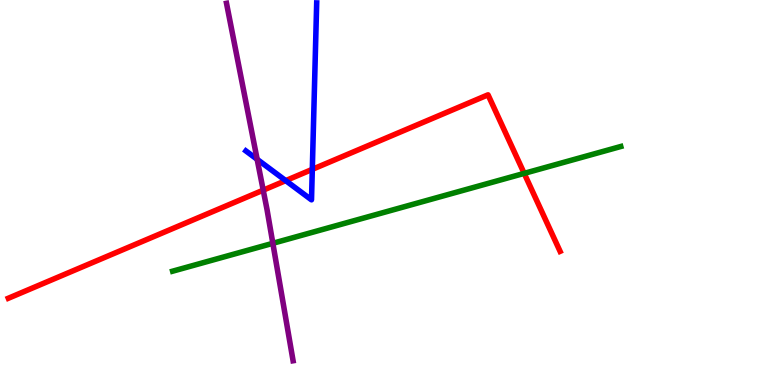[{'lines': ['blue', 'red'], 'intersections': [{'x': 3.69, 'y': 5.31}, {'x': 4.03, 'y': 5.6}]}, {'lines': ['green', 'red'], 'intersections': [{'x': 6.76, 'y': 5.5}]}, {'lines': ['purple', 'red'], 'intersections': [{'x': 3.4, 'y': 5.06}]}, {'lines': ['blue', 'green'], 'intersections': []}, {'lines': ['blue', 'purple'], 'intersections': [{'x': 3.32, 'y': 5.86}]}, {'lines': ['green', 'purple'], 'intersections': [{'x': 3.52, 'y': 3.68}]}]